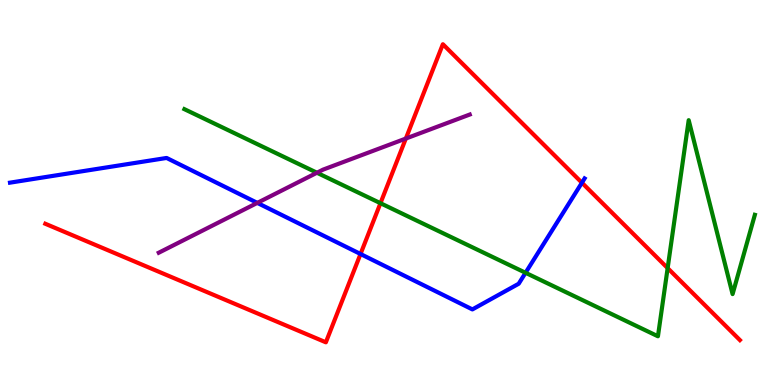[{'lines': ['blue', 'red'], 'intersections': [{'x': 4.65, 'y': 3.4}, {'x': 7.51, 'y': 5.25}]}, {'lines': ['green', 'red'], 'intersections': [{'x': 4.91, 'y': 4.72}, {'x': 8.61, 'y': 3.04}]}, {'lines': ['purple', 'red'], 'intersections': [{'x': 5.24, 'y': 6.4}]}, {'lines': ['blue', 'green'], 'intersections': [{'x': 6.78, 'y': 2.91}]}, {'lines': ['blue', 'purple'], 'intersections': [{'x': 3.32, 'y': 4.73}]}, {'lines': ['green', 'purple'], 'intersections': [{'x': 4.09, 'y': 5.51}]}]